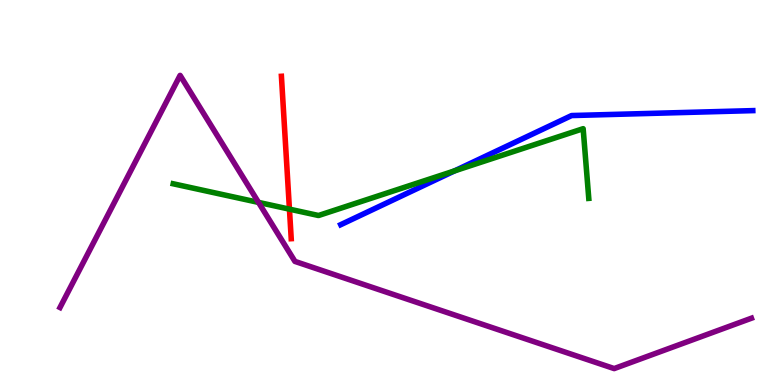[{'lines': ['blue', 'red'], 'intersections': []}, {'lines': ['green', 'red'], 'intersections': [{'x': 3.73, 'y': 4.57}]}, {'lines': ['purple', 'red'], 'intersections': []}, {'lines': ['blue', 'green'], 'intersections': [{'x': 5.87, 'y': 5.56}]}, {'lines': ['blue', 'purple'], 'intersections': []}, {'lines': ['green', 'purple'], 'intersections': [{'x': 3.34, 'y': 4.74}]}]